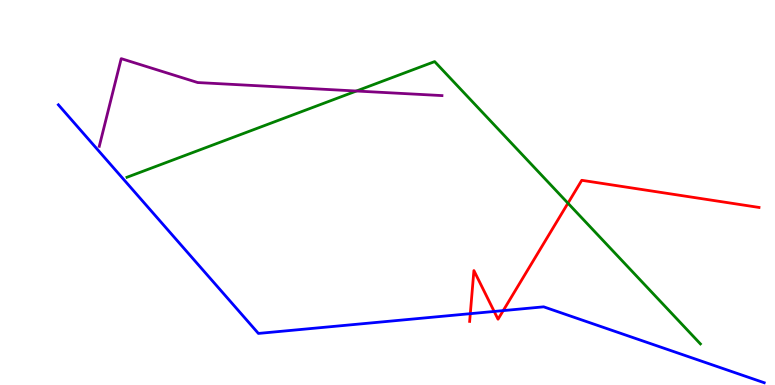[{'lines': ['blue', 'red'], 'intersections': [{'x': 6.07, 'y': 1.85}, {'x': 6.38, 'y': 1.91}, {'x': 6.49, 'y': 1.93}]}, {'lines': ['green', 'red'], 'intersections': [{'x': 7.33, 'y': 4.72}]}, {'lines': ['purple', 'red'], 'intersections': []}, {'lines': ['blue', 'green'], 'intersections': []}, {'lines': ['blue', 'purple'], 'intersections': []}, {'lines': ['green', 'purple'], 'intersections': [{'x': 4.6, 'y': 7.64}]}]